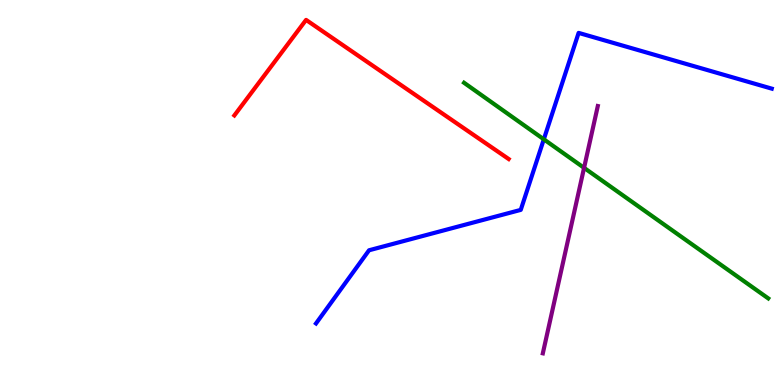[{'lines': ['blue', 'red'], 'intersections': []}, {'lines': ['green', 'red'], 'intersections': []}, {'lines': ['purple', 'red'], 'intersections': []}, {'lines': ['blue', 'green'], 'intersections': [{'x': 7.02, 'y': 6.38}]}, {'lines': ['blue', 'purple'], 'intersections': []}, {'lines': ['green', 'purple'], 'intersections': [{'x': 7.54, 'y': 5.64}]}]